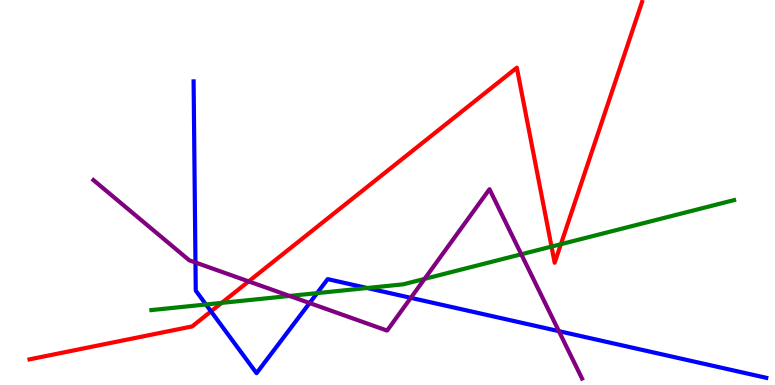[{'lines': ['blue', 'red'], 'intersections': [{'x': 2.72, 'y': 1.91}]}, {'lines': ['green', 'red'], 'intersections': [{'x': 2.86, 'y': 2.13}, {'x': 7.12, 'y': 3.6}, {'x': 7.24, 'y': 3.66}]}, {'lines': ['purple', 'red'], 'intersections': [{'x': 3.21, 'y': 2.69}]}, {'lines': ['blue', 'green'], 'intersections': [{'x': 2.66, 'y': 2.09}, {'x': 4.09, 'y': 2.39}, {'x': 4.74, 'y': 2.52}]}, {'lines': ['blue', 'purple'], 'intersections': [{'x': 2.52, 'y': 3.18}, {'x': 3.99, 'y': 2.13}, {'x': 5.3, 'y': 2.26}, {'x': 7.21, 'y': 1.4}]}, {'lines': ['green', 'purple'], 'intersections': [{'x': 3.74, 'y': 2.31}, {'x': 5.48, 'y': 2.76}, {'x': 6.73, 'y': 3.4}]}]